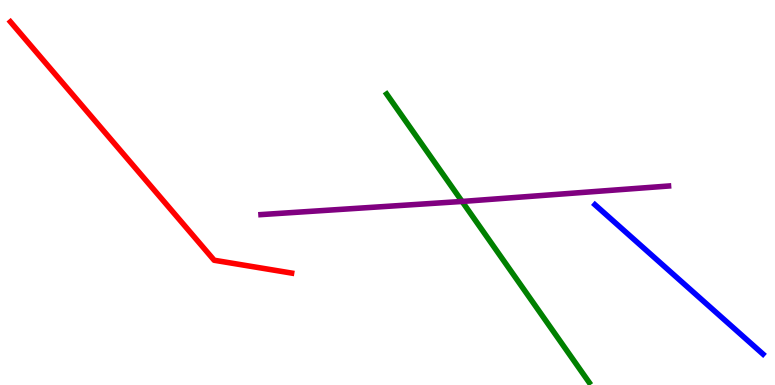[{'lines': ['blue', 'red'], 'intersections': []}, {'lines': ['green', 'red'], 'intersections': []}, {'lines': ['purple', 'red'], 'intersections': []}, {'lines': ['blue', 'green'], 'intersections': []}, {'lines': ['blue', 'purple'], 'intersections': []}, {'lines': ['green', 'purple'], 'intersections': [{'x': 5.96, 'y': 4.77}]}]